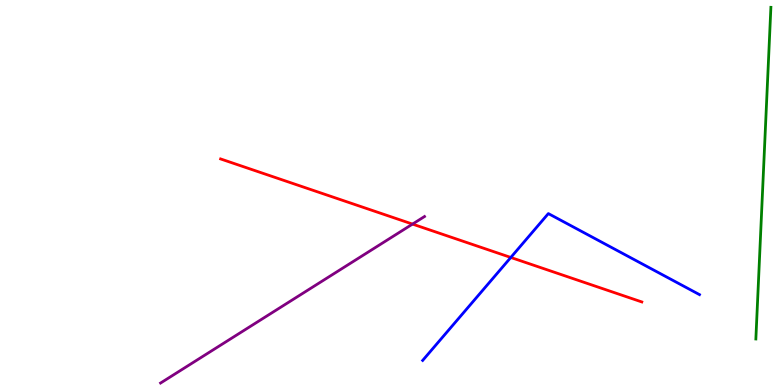[{'lines': ['blue', 'red'], 'intersections': [{'x': 6.59, 'y': 3.31}]}, {'lines': ['green', 'red'], 'intersections': []}, {'lines': ['purple', 'red'], 'intersections': [{'x': 5.32, 'y': 4.18}]}, {'lines': ['blue', 'green'], 'intersections': []}, {'lines': ['blue', 'purple'], 'intersections': []}, {'lines': ['green', 'purple'], 'intersections': []}]